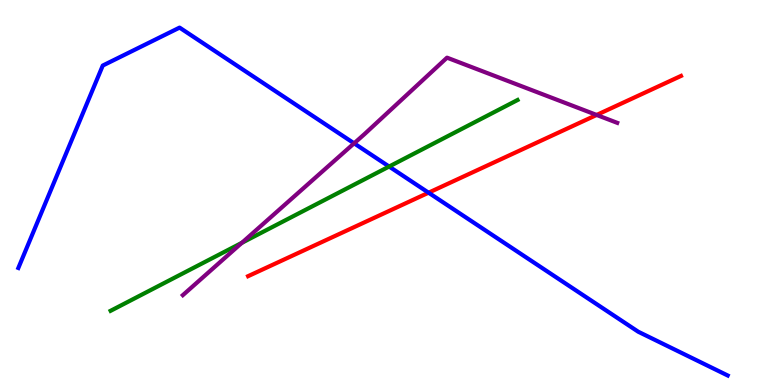[{'lines': ['blue', 'red'], 'intersections': [{'x': 5.53, 'y': 4.99}]}, {'lines': ['green', 'red'], 'intersections': []}, {'lines': ['purple', 'red'], 'intersections': [{'x': 7.7, 'y': 7.01}]}, {'lines': ['blue', 'green'], 'intersections': [{'x': 5.02, 'y': 5.67}]}, {'lines': ['blue', 'purple'], 'intersections': [{'x': 4.57, 'y': 6.28}]}, {'lines': ['green', 'purple'], 'intersections': [{'x': 3.12, 'y': 3.69}]}]